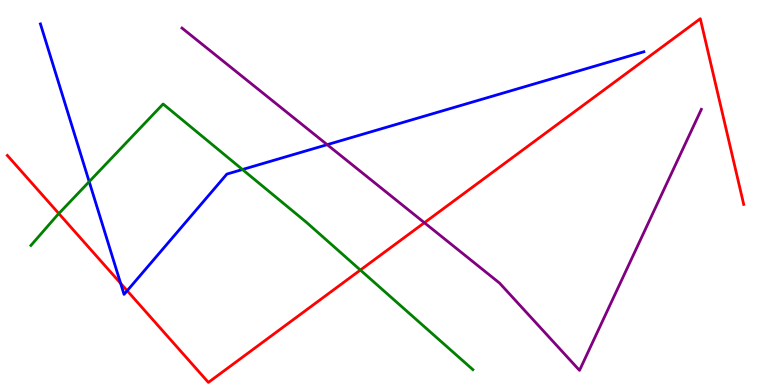[{'lines': ['blue', 'red'], 'intersections': [{'x': 1.56, 'y': 2.64}, {'x': 1.64, 'y': 2.45}]}, {'lines': ['green', 'red'], 'intersections': [{'x': 0.759, 'y': 4.45}, {'x': 4.65, 'y': 2.99}]}, {'lines': ['purple', 'red'], 'intersections': [{'x': 5.48, 'y': 4.22}]}, {'lines': ['blue', 'green'], 'intersections': [{'x': 1.15, 'y': 5.28}, {'x': 3.13, 'y': 5.6}]}, {'lines': ['blue', 'purple'], 'intersections': [{'x': 4.22, 'y': 6.24}]}, {'lines': ['green', 'purple'], 'intersections': []}]